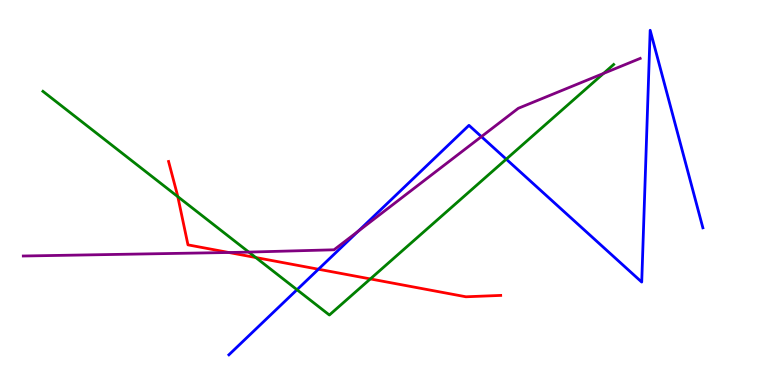[{'lines': ['blue', 'red'], 'intersections': [{'x': 4.11, 'y': 3.01}]}, {'lines': ['green', 'red'], 'intersections': [{'x': 2.29, 'y': 4.89}, {'x': 3.3, 'y': 3.31}, {'x': 4.78, 'y': 2.76}]}, {'lines': ['purple', 'red'], 'intersections': [{'x': 2.95, 'y': 3.44}]}, {'lines': ['blue', 'green'], 'intersections': [{'x': 3.83, 'y': 2.47}, {'x': 6.53, 'y': 5.87}]}, {'lines': ['blue', 'purple'], 'intersections': [{'x': 4.62, 'y': 3.99}, {'x': 6.21, 'y': 6.45}]}, {'lines': ['green', 'purple'], 'intersections': [{'x': 3.21, 'y': 3.45}, {'x': 7.79, 'y': 8.09}]}]